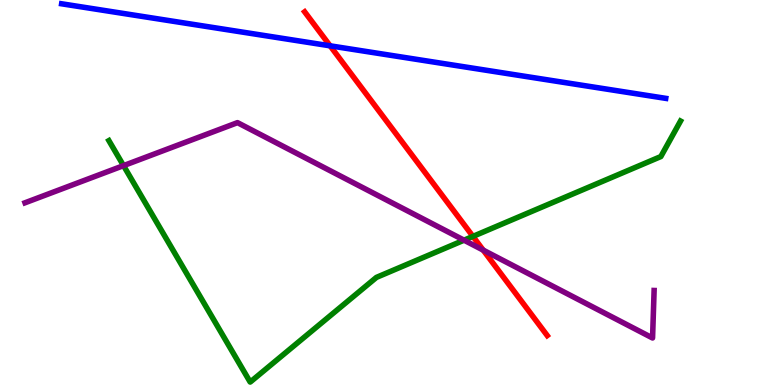[{'lines': ['blue', 'red'], 'intersections': [{'x': 4.26, 'y': 8.81}]}, {'lines': ['green', 'red'], 'intersections': [{'x': 6.1, 'y': 3.86}]}, {'lines': ['purple', 'red'], 'intersections': [{'x': 6.24, 'y': 3.5}]}, {'lines': ['blue', 'green'], 'intersections': []}, {'lines': ['blue', 'purple'], 'intersections': []}, {'lines': ['green', 'purple'], 'intersections': [{'x': 1.59, 'y': 5.7}, {'x': 5.99, 'y': 3.76}]}]